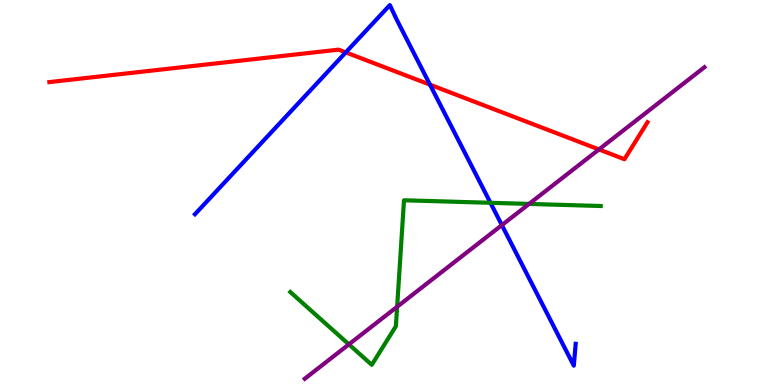[{'lines': ['blue', 'red'], 'intersections': [{'x': 4.46, 'y': 8.64}, {'x': 5.55, 'y': 7.8}]}, {'lines': ['green', 'red'], 'intersections': []}, {'lines': ['purple', 'red'], 'intersections': [{'x': 7.73, 'y': 6.12}]}, {'lines': ['blue', 'green'], 'intersections': [{'x': 6.33, 'y': 4.73}]}, {'lines': ['blue', 'purple'], 'intersections': [{'x': 6.48, 'y': 4.15}]}, {'lines': ['green', 'purple'], 'intersections': [{'x': 4.5, 'y': 1.06}, {'x': 5.12, 'y': 2.03}, {'x': 6.83, 'y': 4.7}]}]